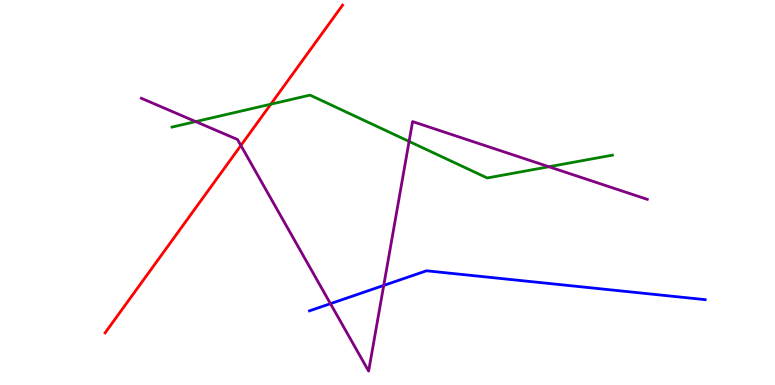[{'lines': ['blue', 'red'], 'intersections': []}, {'lines': ['green', 'red'], 'intersections': [{'x': 3.49, 'y': 7.29}]}, {'lines': ['purple', 'red'], 'intersections': [{'x': 3.11, 'y': 6.22}]}, {'lines': ['blue', 'green'], 'intersections': []}, {'lines': ['blue', 'purple'], 'intersections': [{'x': 4.26, 'y': 2.11}, {'x': 4.95, 'y': 2.59}]}, {'lines': ['green', 'purple'], 'intersections': [{'x': 2.53, 'y': 6.84}, {'x': 5.28, 'y': 6.33}, {'x': 7.08, 'y': 5.67}]}]